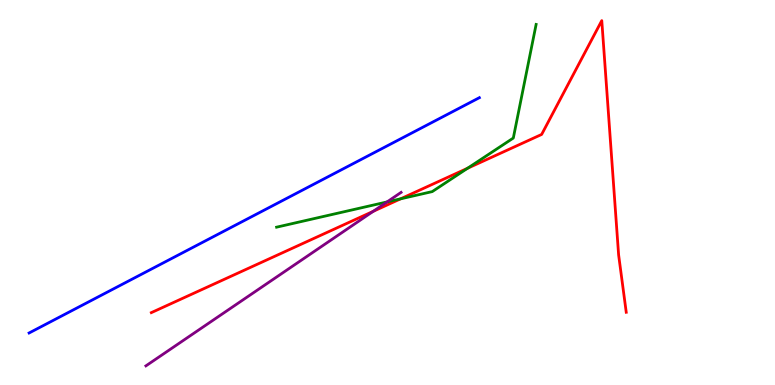[{'lines': ['blue', 'red'], 'intersections': []}, {'lines': ['green', 'red'], 'intersections': [{'x': 5.17, 'y': 4.84}, {'x': 6.03, 'y': 5.63}]}, {'lines': ['purple', 'red'], 'intersections': [{'x': 4.82, 'y': 4.51}]}, {'lines': ['blue', 'green'], 'intersections': []}, {'lines': ['blue', 'purple'], 'intersections': []}, {'lines': ['green', 'purple'], 'intersections': [{'x': 4.99, 'y': 4.76}]}]